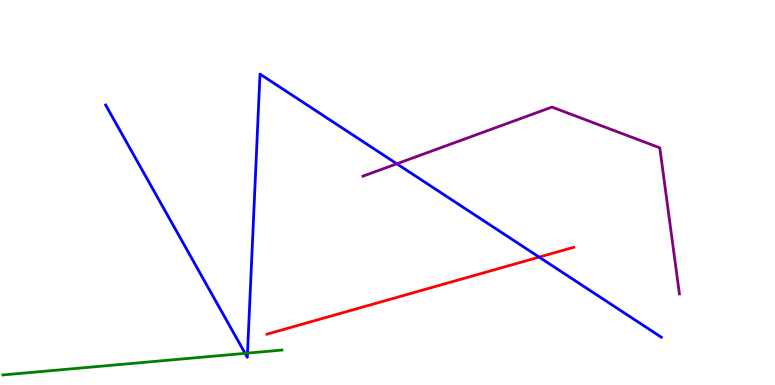[{'lines': ['blue', 'red'], 'intersections': [{'x': 6.96, 'y': 3.32}]}, {'lines': ['green', 'red'], 'intersections': []}, {'lines': ['purple', 'red'], 'intersections': []}, {'lines': ['blue', 'green'], 'intersections': [{'x': 3.16, 'y': 0.822}, {'x': 3.19, 'y': 0.828}]}, {'lines': ['blue', 'purple'], 'intersections': [{'x': 5.12, 'y': 5.75}]}, {'lines': ['green', 'purple'], 'intersections': []}]